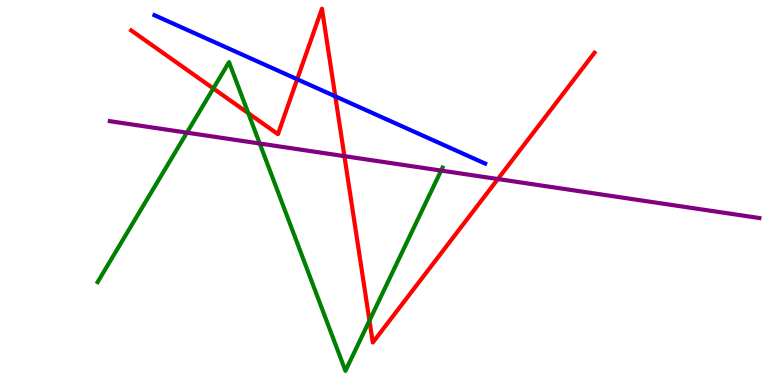[{'lines': ['blue', 'red'], 'intersections': [{'x': 3.83, 'y': 7.94}, {'x': 4.33, 'y': 7.5}]}, {'lines': ['green', 'red'], 'intersections': [{'x': 2.75, 'y': 7.7}, {'x': 3.2, 'y': 7.06}, {'x': 4.77, 'y': 1.67}]}, {'lines': ['purple', 'red'], 'intersections': [{'x': 4.44, 'y': 5.94}, {'x': 6.42, 'y': 5.35}]}, {'lines': ['blue', 'green'], 'intersections': []}, {'lines': ['blue', 'purple'], 'intersections': []}, {'lines': ['green', 'purple'], 'intersections': [{'x': 2.41, 'y': 6.55}, {'x': 3.35, 'y': 6.27}, {'x': 5.69, 'y': 5.57}]}]